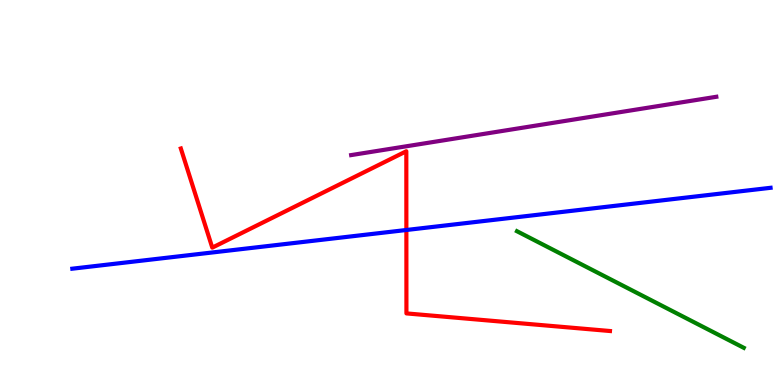[{'lines': ['blue', 'red'], 'intersections': [{'x': 5.24, 'y': 4.03}]}, {'lines': ['green', 'red'], 'intersections': []}, {'lines': ['purple', 'red'], 'intersections': []}, {'lines': ['blue', 'green'], 'intersections': []}, {'lines': ['blue', 'purple'], 'intersections': []}, {'lines': ['green', 'purple'], 'intersections': []}]